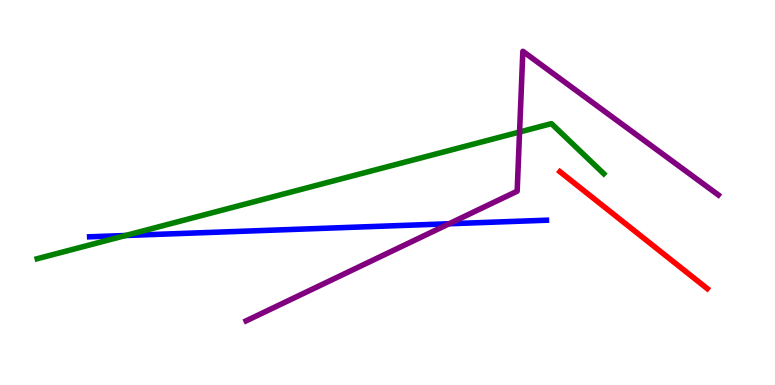[{'lines': ['blue', 'red'], 'intersections': []}, {'lines': ['green', 'red'], 'intersections': []}, {'lines': ['purple', 'red'], 'intersections': []}, {'lines': ['blue', 'green'], 'intersections': [{'x': 1.62, 'y': 3.88}]}, {'lines': ['blue', 'purple'], 'intersections': [{'x': 5.79, 'y': 4.19}]}, {'lines': ['green', 'purple'], 'intersections': [{'x': 6.7, 'y': 6.57}]}]